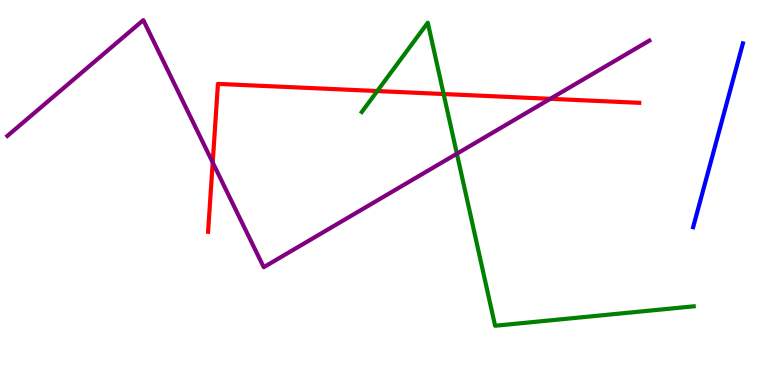[{'lines': ['blue', 'red'], 'intersections': []}, {'lines': ['green', 'red'], 'intersections': [{'x': 4.87, 'y': 7.64}, {'x': 5.72, 'y': 7.56}]}, {'lines': ['purple', 'red'], 'intersections': [{'x': 2.74, 'y': 5.78}, {'x': 7.1, 'y': 7.43}]}, {'lines': ['blue', 'green'], 'intersections': []}, {'lines': ['blue', 'purple'], 'intersections': []}, {'lines': ['green', 'purple'], 'intersections': [{'x': 5.9, 'y': 6.01}]}]